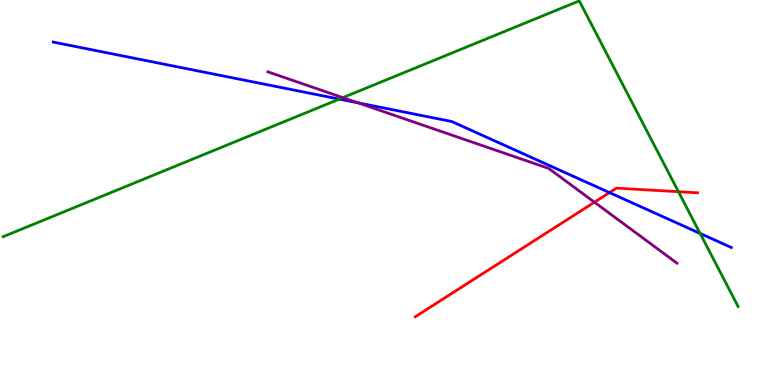[{'lines': ['blue', 'red'], 'intersections': [{'x': 7.86, 'y': 5.0}]}, {'lines': ['green', 'red'], 'intersections': [{'x': 8.75, 'y': 5.02}]}, {'lines': ['purple', 'red'], 'intersections': [{'x': 7.67, 'y': 4.75}]}, {'lines': ['blue', 'green'], 'intersections': [{'x': 4.38, 'y': 7.43}, {'x': 9.03, 'y': 3.94}]}, {'lines': ['blue', 'purple'], 'intersections': [{'x': 4.62, 'y': 7.33}]}, {'lines': ['green', 'purple'], 'intersections': [{'x': 4.42, 'y': 7.46}]}]